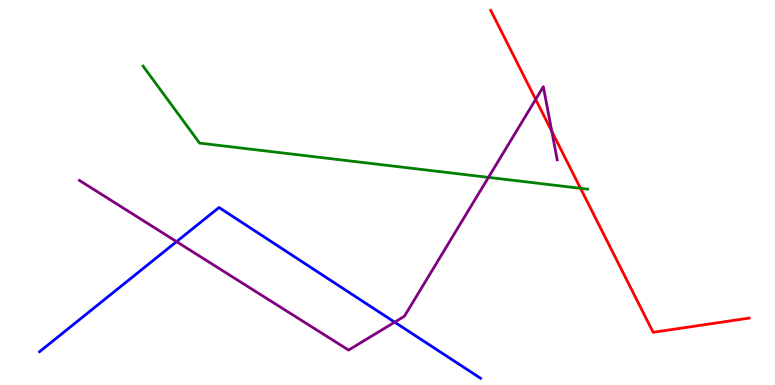[{'lines': ['blue', 'red'], 'intersections': []}, {'lines': ['green', 'red'], 'intersections': [{'x': 7.49, 'y': 5.11}]}, {'lines': ['purple', 'red'], 'intersections': [{'x': 6.91, 'y': 7.42}, {'x': 7.12, 'y': 6.59}]}, {'lines': ['blue', 'green'], 'intersections': []}, {'lines': ['blue', 'purple'], 'intersections': [{'x': 2.28, 'y': 3.72}, {'x': 5.09, 'y': 1.63}]}, {'lines': ['green', 'purple'], 'intersections': [{'x': 6.3, 'y': 5.39}]}]